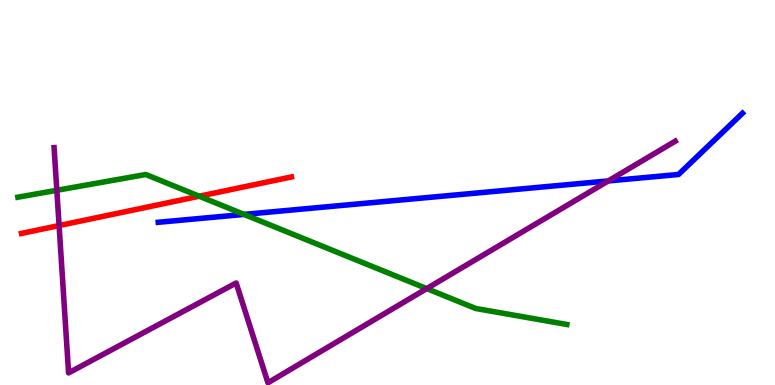[{'lines': ['blue', 'red'], 'intersections': []}, {'lines': ['green', 'red'], 'intersections': [{'x': 2.57, 'y': 4.9}]}, {'lines': ['purple', 'red'], 'intersections': [{'x': 0.763, 'y': 4.14}]}, {'lines': ['blue', 'green'], 'intersections': [{'x': 3.15, 'y': 4.43}]}, {'lines': ['blue', 'purple'], 'intersections': [{'x': 7.85, 'y': 5.3}]}, {'lines': ['green', 'purple'], 'intersections': [{'x': 0.733, 'y': 5.06}, {'x': 5.51, 'y': 2.5}]}]